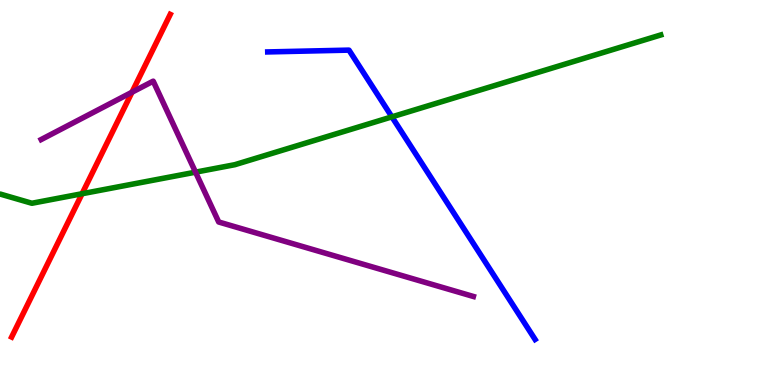[{'lines': ['blue', 'red'], 'intersections': []}, {'lines': ['green', 'red'], 'intersections': [{'x': 1.06, 'y': 4.97}]}, {'lines': ['purple', 'red'], 'intersections': [{'x': 1.7, 'y': 7.6}]}, {'lines': ['blue', 'green'], 'intersections': [{'x': 5.06, 'y': 6.96}]}, {'lines': ['blue', 'purple'], 'intersections': []}, {'lines': ['green', 'purple'], 'intersections': [{'x': 2.52, 'y': 5.53}]}]